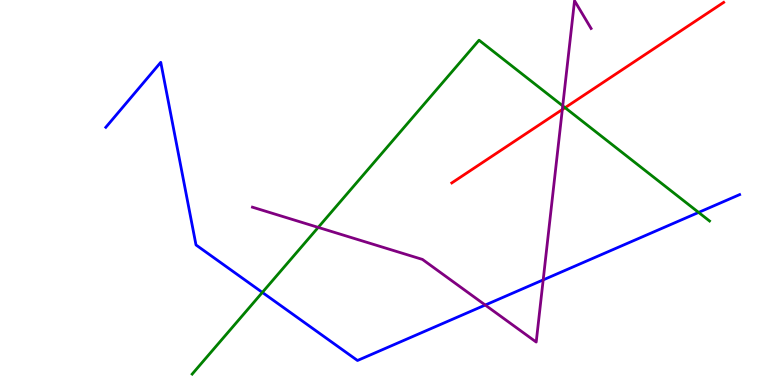[{'lines': ['blue', 'red'], 'intersections': []}, {'lines': ['green', 'red'], 'intersections': [{'x': 7.29, 'y': 7.2}]}, {'lines': ['purple', 'red'], 'intersections': [{'x': 7.26, 'y': 7.16}]}, {'lines': ['blue', 'green'], 'intersections': [{'x': 3.39, 'y': 2.4}, {'x': 9.01, 'y': 4.48}]}, {'lines': ['blue', 'purple'], 'intersections': [{'x': 6.26, 'y': 2.08}, {'x': 7.01, 'y': 2.73}]}, {'lines': ['green', 'purple'], 'intersections': [{'x': 4.11, 'y': 4.09}, {'x': 7.26, 'y': 7.25}]}]